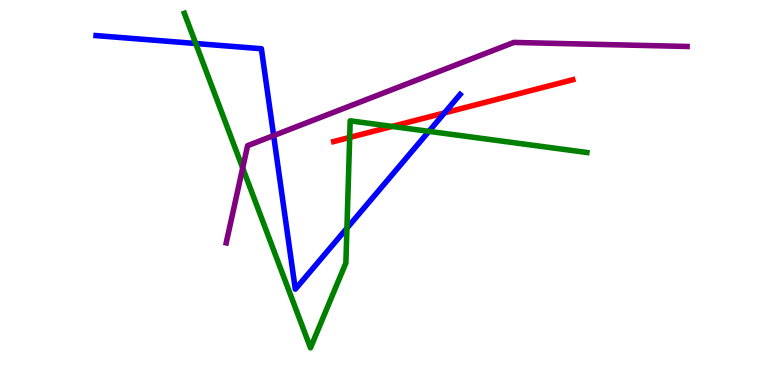[{'lines': ['blue', 'red'], 'intersections': [{'x': 5.74, 'y': 7.07}]}, {'lines': ['green', 'red'], 'intersections': [{'x': 4.51, 'y': 6.43}, {'x': 5.06, 'y': 6.72}]}, {'lines': ['purple', 'red'], 'intersections': []}, {'lines': ['blue', 'green'], 'intersections': [{'x': 2.53, 'y': 8.87}, {'x': 4.48, 'y': 4.07}, {'x': 5.53, 'y': 6.59}]}, {'lines': ['blue', 'purple'], 'intersections': [{'x': 3.53, 'y': 6.48}]}, {'lines': ['green', 'purple'], 'intersections': [{'x': 3.13, 'y': 5.64}]}]